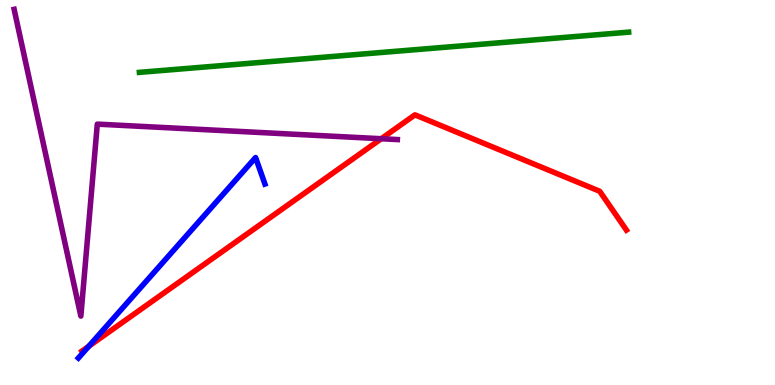[{'lines': ['blue', 'red'], 'intersections': [{'x': 1.15, 'y': 1.01}]}, {'lines': ['green', 'red'], 'intersections': []}, {'lines': ['purple', 'red'], 'intersections': [{'x': 4.92, 'y': 6.4}]}, {'lines': ['blue', 'green'], 'intersections': []}, {'lines': ['blue', 'purple'], 'intersections': []}, {'lines': ['green', 'purple'], 'intersections': []}]